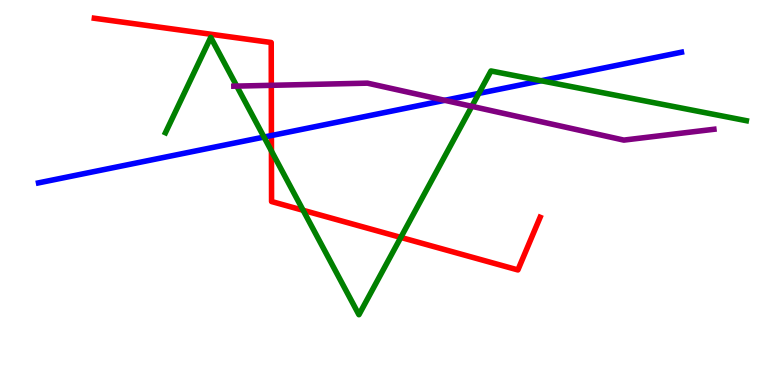[{'lines': ['blue', 'red'], 'intersections': [{'x': 3.5, 'y': 6.48}]}, {'lines': ['green', 'red'], 'intersections': [{'x': 3.5, 'y': 6.08}, {'x': 3.91, 'y': 4.54}, {'x': 5.17, 'y': 3.83}]}, {'lines': ['purple', 'red'], 'intersections': [{'x': 3.5, 'y': 7.78}]}, {'lines': ['blue', 'green'], 'intersections': [{'x': 3.41, 'y': 6.44}, {'x': 6.18, 'y': 7.57}, {'x': 6.98, 'y': 7.9}]}, {'lines': ['blue', 'purple'], 'intersections': [{'x': 5.74, 'y': 7.39}]}, {'lines': ['green', 'purple'], 'intersections': [{'x': 3.06, 'y': 7.76}, {'x': 6.09, 'y': 7.24}]}]